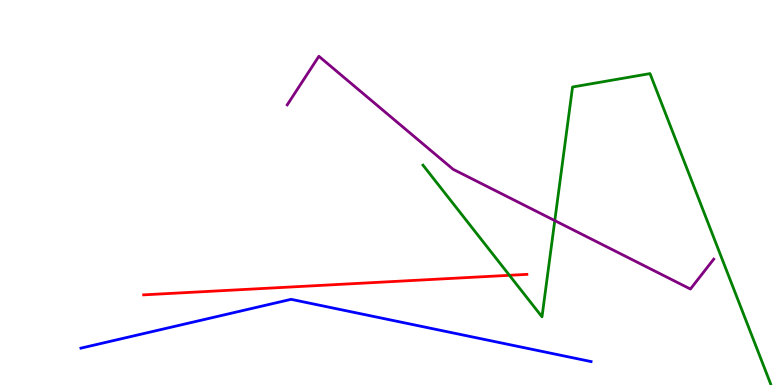[{'lines': ['blue', 'red'], 'intersections': []}, {'lines': ['green', 'red'], 'intersections': [{'x': 6.57, 'y': 2.85}]}, {'lines': ['purple', 'red'], 'intersections': []}, {'lines': ['blue', 'green'], 'intersections': []}, {'lines': ['blue', 'purple'], 'intersections': []}, {'lines': ['green', 'purple'], 'intersections': [{'x': 7.16, 'y': 4.27}]}]